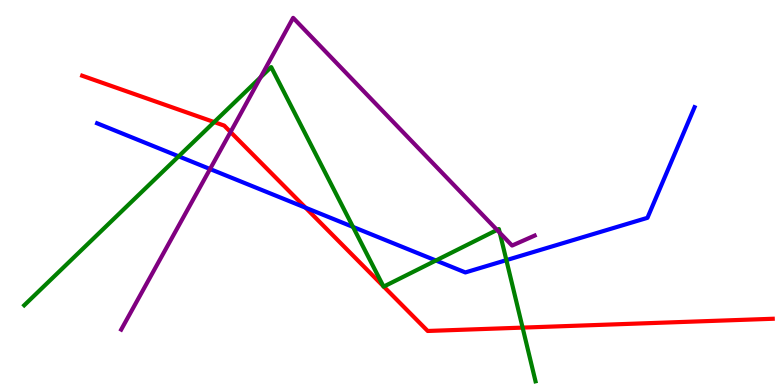[{'lines': ['blue', 'red'], 'intersections': [{'x': 3.94, 'y': 4.6}]}, {'lines': ['green', 'red'], 'intersections': [{'x': 2.76, 'y': 6.83}, {'x': 4.95, 'y': 2.57}, {'x': 4.95, 'y': 2.56}, {'x': 6.74, 'y': 1.49}]}, {'lines': ['purple', 'red'], 'intersections': [{'x': 2.97, 'y': 6.57}]}, {'lines': ['blue', 'green'], 'intersections': [{'x': 2.31, 'y': 5.94}, {'x': 4.55, 'y': 4.11}, {'x': 5.62, 'y': 3.23}, {'x': 6.53, 'y': 3.24}]}, {'lines': ['blue', 'purple'], 'intersections': [{'x': 2.71, 'y': 5.61}]}, {'lines': ['green', 'purple'], 'intersections': [{'x': 3.36, 'y': 7.99}, {'x': 6.41, 'y': 4.03}, {'x': 6.45, 'y': 3.95}]}]